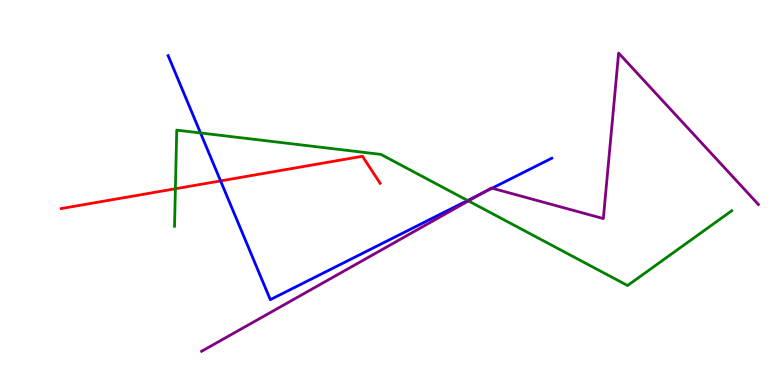[{'lines': ['blue', 'red'], 'intersections': [{'x': 2.85, 'y': 5.3}]}, {'lines': ['green', 'red'], 'intersections': [{'x': 2.26, 'y': 5.1}]}, {'lines': ['purple', 'red'], 'intersections': []}, {'lines': ['blue', 'green'], 'intersections': [{'x': 2.59, 'y': 6.55}, {'x': 6.03, 'y': 4.79}]}, {'lines': ['blue', 'purple'], 'intersections': [{'x': 6.22, 'y': 4.98}, {'x': 6.35, 'y': 5.11}]}, {'lines': ['green', 'purple'], 'intersections': [{'x': 6.04, 'y': 4.78}]}]